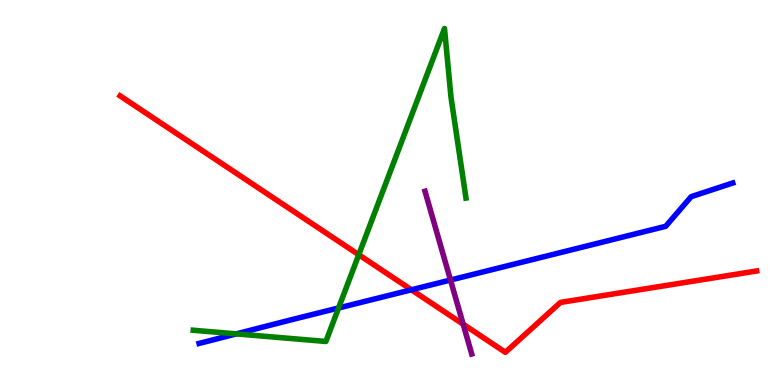[{'lines': ['blue', 'red'], 'intersections': [{'x': 5.31, 'y': 2.47}]}, {'lines': ['green', 'red'], 'intersections': [{'x': 4.63, 'y': 3.38}]}, {'lines': ['purple', 'red'], 'intersections': [{'x': 5.98, 'y': 1.58}]}, {'lines': ['blue', 'green'], 'intersections': [{'x': 3.05, 'y': 1.33}, {'x': 4.37, 'y': 2.0}]}, {'lines': ['blue', 'purple'], 'intersections': [{'x': 5.81, 'y': 2.73}]}, {'lines': ['green', 'purple'], 'intersections': []}]